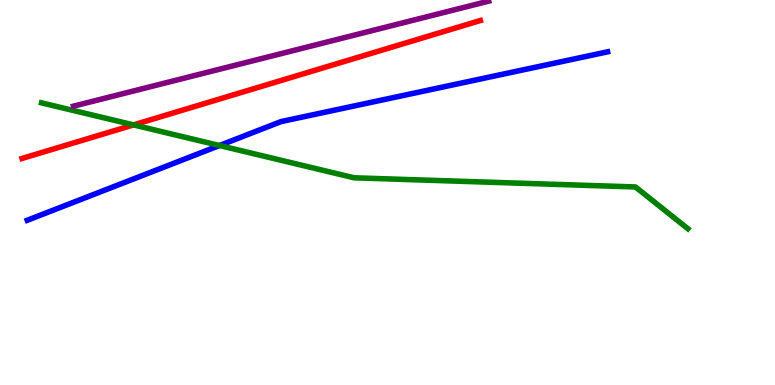[{'lines': ['blue', 'red'], 'intersections': []}, {'lines': ['green', 'red'], 'intersections': [{'x': 1.72, 'y': 6.76}]}, {'lines': ['purple', 'red'], 'intersections': []}, {'lines': ['blue', 'green'], 'intersections': [{'x': 2.83, 'y': 6.22}]}, {'lines': ['blue', 'purple'], 'intersections': []}, {'lines': ['green', 'purple'], 'intersections': []}]